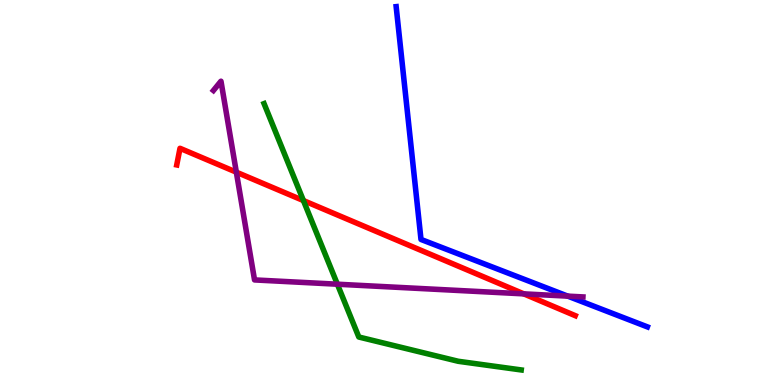[{'lines': ['blue', 'red'], 'intersections': []}, {'lines': ['green', 'red'], 'intersections': [{'x': 3.92, 'y': 4.79}]}, {'lines': ['purple', 'red'], 'intersections': [{'x': 3.05, 'y': 5.53}, {'x': 6.76, 'y': 2.37}]}, {'lines': ['blue', 'green'], 'intersections': []}, {'lines': ['blue', 'purple'], 'intersections': [{'x': 7.33, 'y': 2.31}]}, {'lines': ['green', 'purple'], 'intersections': [{'x': 4.35, 'y': 2.62}]}]